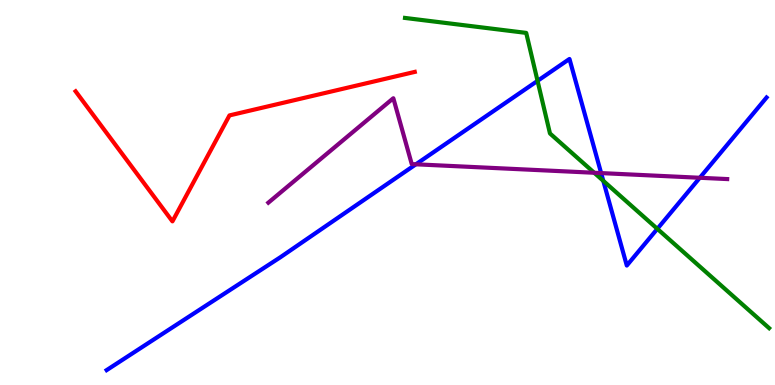[{'lines': ['blue', 'red'], 'intersections': []}, {'lines': ['green', 'red'], 'intersections': []}, {'lines': ['purple', 'red'], 'intersections': []}, {'lines': ['blue', 'green'], 'intersections': [{'x': 6.94, 'y': 7.9}, {'x': 7.78, 'y': 5.3}, {'x': 8.48, 'y': 4.06}]}, {'lines': ['blue', 'purple'], 'intersections': [{'x': 5.37, 'y': 5.73}, {'x': 7.76, 'y': 5.5}, {'x': 9.03, 'y': 5.38}]}, {'lines': ['green', 'purple'], 'intersections': [{'x': 7.67, 'y': 5.51}]}]